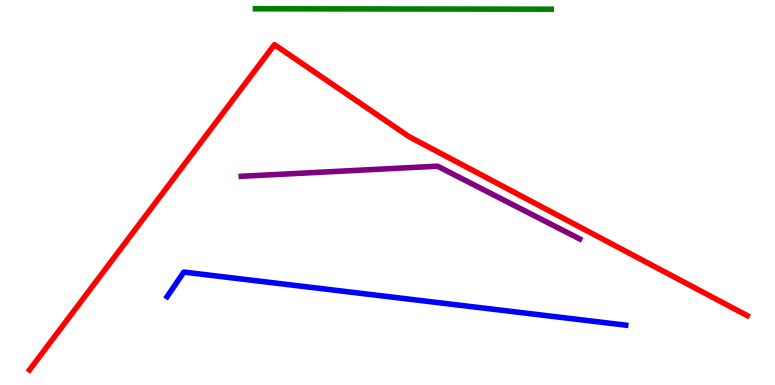[{'lines': ['blue', 'red'], 'intersections': []}, {'lines': ['green', 'red'], 'intersections': []}, {'lines': ['purple', 'red'], 'intersections': []}, {'lines': ['blue', 'green'], 'intersections': []}, {'lines': ['blue', 'purple'], 'intersections': []}, {'lines': ['green', 'purple'], 'intersections': []}]